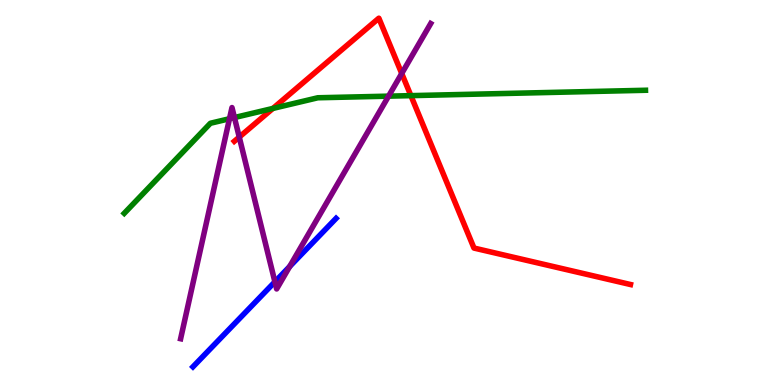[{'lines': ['blue', 'red'], 'intersections': []}, {'lines': ['green', 'red'], 'intersections': [{'x': 3.52, 'y': 7.18}, {'x': 5.3, 'y': 7.52}]}, {'lines': ['purple', 'red'], 'intersections': [{'x': 3.09, 'y': 6.44}, {'x': 5.18, 'y': 8.09}]}, {'lines': ['blue', 'green'], 'intersections': []}, {'lines': ['blue', 'purple'], 'intersections': [{'x': 3.55, 'y': 2.68}, {'x': 3.74, 'y': 3.08}]}, {'lines': ['green', 'purple'], 'intersections': [{'x': 2.96, 'y': 6.92}, {'x': 3.03, 'y': 6.95}, {'x': 5.01, 'y': 7.5}]}]